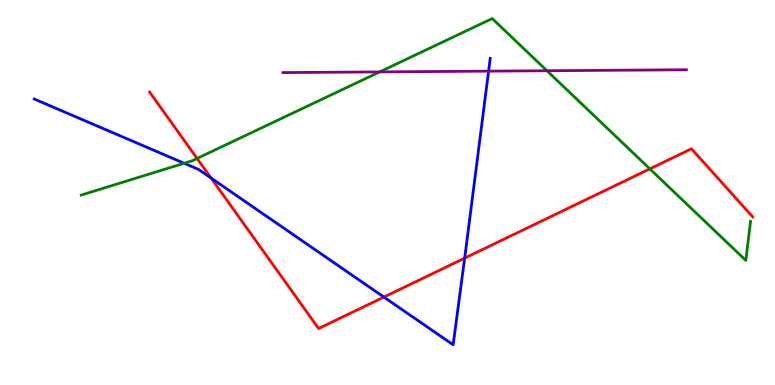[{'lines': ['blue', 'red'], 'intersections': [{'x': 2.72, 'y': 5.38}, {'x': 4.95, 'y': 2.28}, {'x': 6.0, 'y': 3.3}]}, {'lines': ['green', 'red'], 'intersections': [{'x': 2.54, 'y': 5.88}, {'x': 8.38, 'y': 5.61}]}, {'lines': ['purple', 'red'], 'intersections': []}, {'lines': ['blue', 'green'], 'intersections': [{'x': 2.38, 'y': 5.76}]}, {'lines': ['blue', 'purple'], 'intersections': [{'x': 6.3, 'y': 8.15}]}, {'lines': ['green', 'purple'], 'intersections': [{'x': 4.9, 'y': 8.13}, {'x': 7.06, 'y': 8.16}]}]